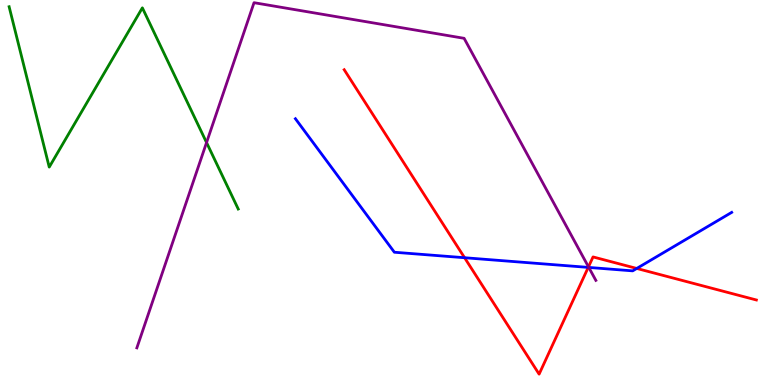[{'lines': ['blue', 'red'], 'intersections': [{'x': 5.99, 'y': 3.31}, {'x': 7.59, 'y': 3.05}, {'x': 8.22, 'y': 3.03}]}, {'lines': ['green', 'red'], 'intersections': []}, {'lines': ['purple', 'red'], 'intersections': [{'x': 7.59, 'y': 3.07}]}, {'lines': ['blue', 'green'], 'intersections': []}, {'lines': ['blue', 'purple'], 'intersections': [{'x': 7.6, 'y': 3.05}]}, {'lines': ['green', 'purple'], 'intersections': [{'x': 2.67, 'y': 6.3}]}]